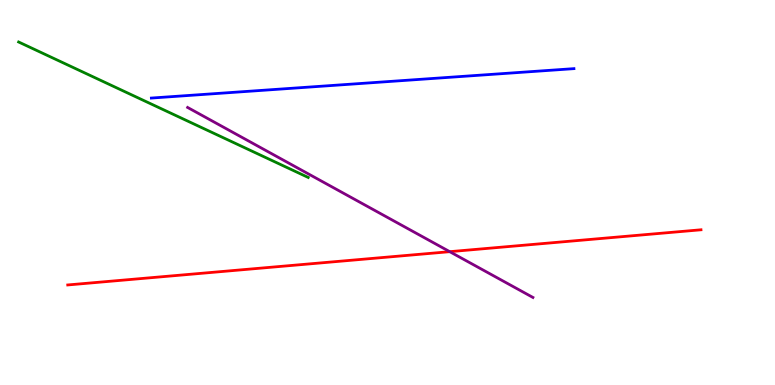[{'lines': ['blue', 'red'], 'intersections': []}, {'lines': ['green', 'red'], 'intersections': []}, {'lines': ['purple', 'red'], 'intersections': [{'x': 5.8, 'y': 3.46}]}, {'lines': ['blue', 'green'], 'intersections': []}, {'lines': ['blue', 'purple'], 'intersections': []}, {'lines': ['green', 'purple'], 'intersections': []}]